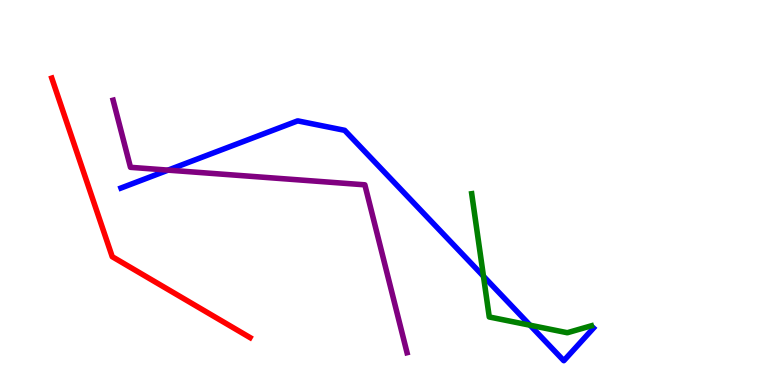[{'lines': ['blue', 'red'], 'intersections': []}, {'lines': ['green', 'red'], 'intersections': []}, {'lines': ['purple', 'red'], 'intersections': []}, {'lines': ['blue', 'green'], 'intersections': [{'x': 6.24, 'y': 2.82}, {'x': 6.84, 'y': 1.55}]}, {'lines': ['blue', 'purple'], 'intersections': [{'x': 2.17, 'y': 5.58}]}, {'lines': ['green', 'purple'], 'intersections': []}]